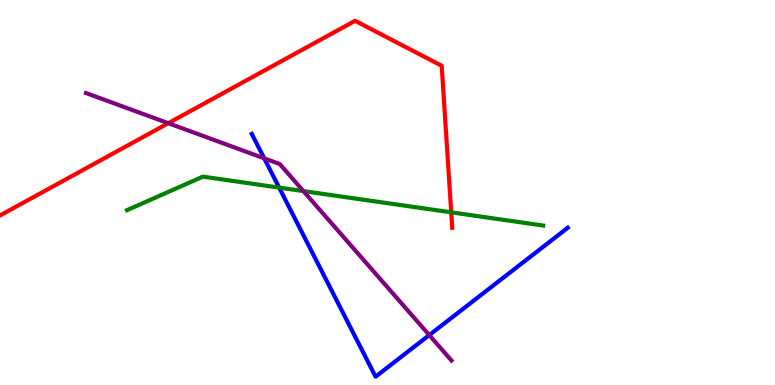[{'lines': ['blue', 'red'], 'intersections': []}, {'lines': ['green', 'red'], 'intersections': [{'x': 5.82, 'y': 4.48}]}, {'lines': ['purple', 'red'], 'intersections': [{'x': 2.17, 'y': 6.8}]}, {'lines': ['blue', 'green'], 'intersections': [{'x': 3.6, 'y': 5.13}]}, {'lines': ['blue', 'purple'], 'intersections': [{'x': 3.41, 'y': 5.89}, {'x': 5.54, 'y': 1.3}]}, {'lines': ['green', 'purple'], 'intersections': [{'x': 3.91, 'y': 5.04}]}]